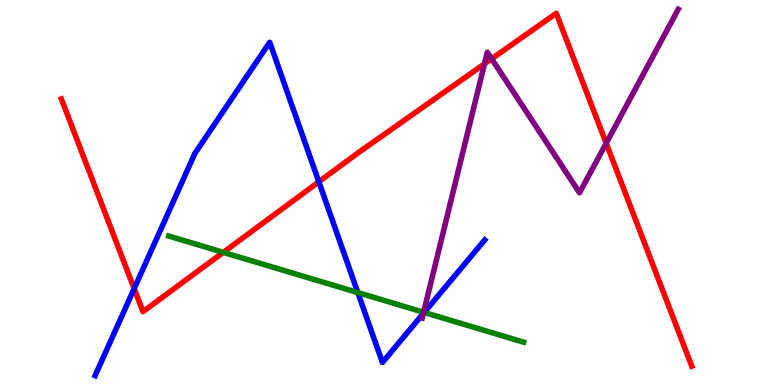[{'lines': ['blue', 'red'], 'intersections': [{'x': 1.73, 'y': 2.5}, {'x': 4.11, 'y': 5.28}]}, {'lines': ['green', 'red'], 'intersections': [{'x': 2.88, 'y': 3.45}]}, {'lines': ['purple', 'red'], 'intersections': [{'x': 6.25, 'y': 8.34}, {'x': 6.34, 'y': 8.47}, {'x': 7.82, 'y': 6.28}]}, {'lines': ['blue', 'green'], 'intersections': [{'x': 4.62, 'y': 2.4}, {'x': 5.47, 'y': 1.88}]}, {'lines': ['blue', 'purple'], 'intersections': [{'x': 5.46, 'y': 1.86}]}, {'lines': ['green', 'purple'], 'intersections': [{'x': 5.47, 'y': 1.89}]}]